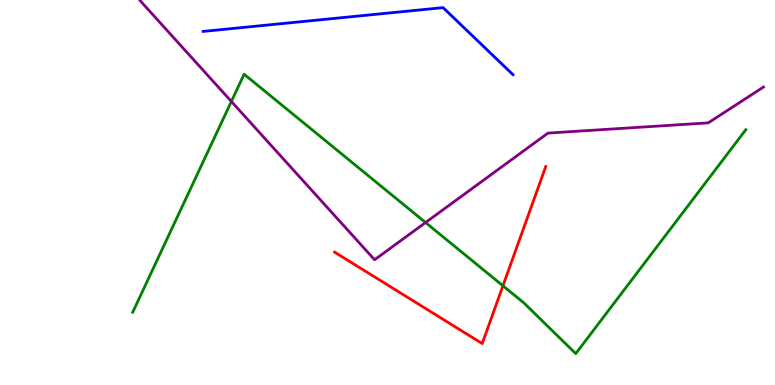[{'lines': ['blue', 'red'], 'intersections': []}, {'lines': ['green', 'red'], 'intersections': [{'x': 6.49, 'y': 2.58}]}, {'lines': ['purple', 'red'], 'intersections': []}, {'lines': ['blue', 'green'], 'intersections': []}, {'lines': ['blue', 'purple'], 'intersections': []}, {'lines': ['green', 'purple'], 'intersections': [{'x': 2.99, 'y': 7.36}, {'x': 5.49, 'y': 4.22}]}]